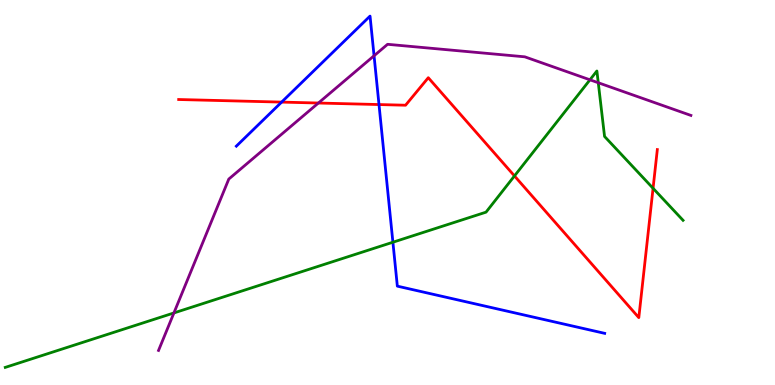[{'lines': ['blue', 'red'], 'intersections': [{'x': 3.63, 'y': 7.35}, {'x': 4.89, 'y': 7.28}]}, {'lines': ['green', 'red'], 'intersections': [{'x': 6.64, 'y': 5.43}, {'x': 8.43, 'y': 5.11}]}, {'lines': ['purple', 'red'], 'intersections': [{'x': 4.11, 'y': 7.32}]}, {'lines': ['blue', 'green'], 'intersections': [{'x': 5.07, 'y': 3.71}]}, {'lines': ['blue', 'purple'], 'intersections': [{'x': 4.83, 'y': 8.55}]}, {'lines': ['green', 'purple'], 'intersections': [{'x': 2.24, 'y': 1.87}, {'x': 7.61, 'y': 7.93}, {'x': 7.72, 'y': 7.85}]}]